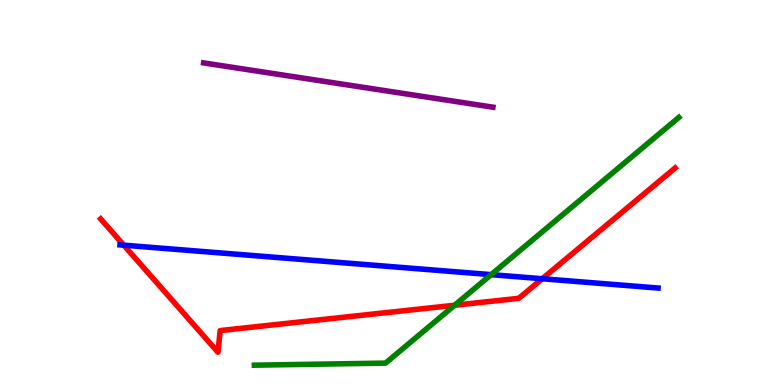[{'lines': ['blue', 'red'], 'intersections': [{'x': 1.6, 'y': 3.63}, {'x': 7.0, 'y': 2.76}]}, {'lines': ['green', 'red'], 'intersections': [{'x': 5.87, 'y': 2.07}]}, {'lines': ['purple', 'red'], 'intersections': []}, {'lines': ['blue', 'green'], 'intersections': [{'x': 6.34, 'y': 2.87}]}, {'lines': ['blue', 'purple'], 'intersections': []}, {'lines': ['green', 'purple'], 'intersections': []}]